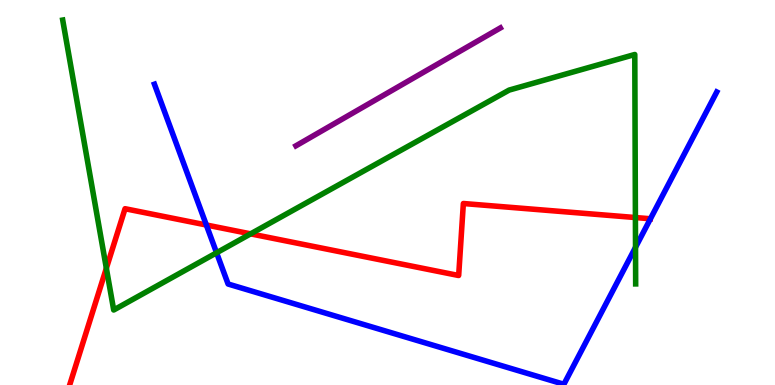[{'lines': ['blue', 'red'], 'intersections': [{'x': 2.66, 'y': 4.16}]}, {'lines': ['green', 'red'], 'intersections': [{'x': 1.37, 'y': 3.03}, {'x': 3.23, 'y': 3.93}, {'x': 8.2, 'y': 4.35}]}, {'lines': ['purple', 'red'], 'intersections': []}, {'lines': ['blue', 'green'], 'intersections': [{'x': 2.79, 'y': 3.43}, {'x': 8.2, 'y': 3.58}]}, {'lines': ['blue', 'purple'], 'intersections': []}, {'lines': ['green', 'purple'], 'intersections': []}]